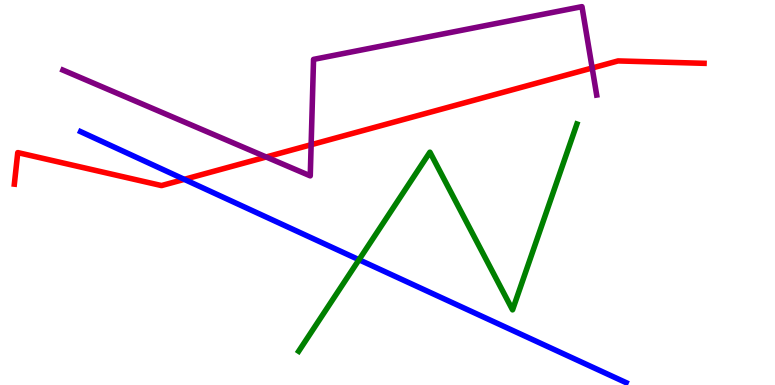[{'lines': ['blue', 'red'], 'intersections': [{'x': 2.38, 'y': 5.34}]}, {'lines': ['green', 'red'], 'intersections': []}, {'lines': ['purple', 'red'], 'intersections': [{'x': 3.43, 'y': 5.92}, {'x': 4.01, 'y': 6.24}, {'x': 7.64, 'y': 8.23}]}, {'lines': ['blue', 'green'], 'intersections': [{'x': 4.63, 'y': 3.25}]}, {'lines': ['blue', 'purple'], 'intersections': []}, {'lines': ['green', 'purple'], 'intersections': []}]